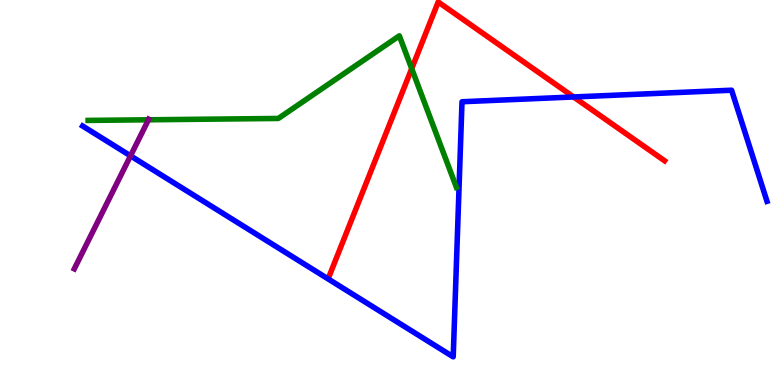[{'lines': ['blue', 'red'], 'intersections': [{'x': 7.4, 'y': 7.48}]}, {'lines': ['green', 'red'], 'intersections': [{'x': 5.31, 'y': 8.22}]}, {'lines': ['purple', 'red'], 'intersections': []}, {'lines': ['blue', 'green'], 'intersections': []}, {'lines': ['blue', 'purple'], 'intersections': [{'x': 1.68, 'y': 5.95}]}, {'lines': ['green', 'purple'], 'intersections': [{'x': 1.92, 'y': 6.89}]}]